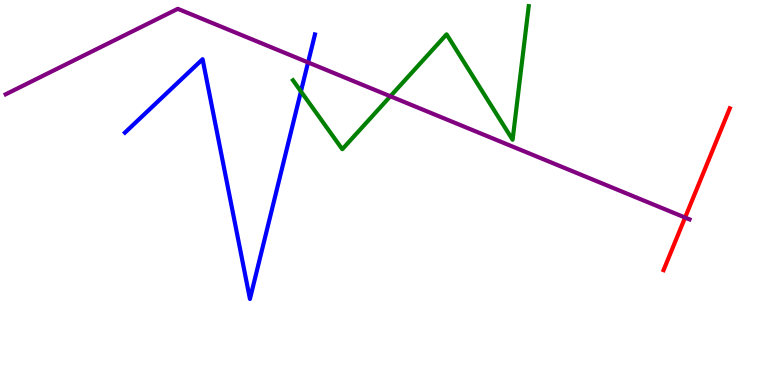[{'lines': ['blue', 'red'], 'intersections': []}, {'lines': ['green', 'red'], 'intersections': []}, {'lines': ['purple', 'red'], 'intersections': [{'x': 8.84, 'y': 4.35}]}, {'lines': ['blue', 'green'], 'intersections': [{'x': 3.88, 'y': 7.63}]}, {'lines': ['blue', 'purple'], 'intersections': [{'x': 3.98, 'y': 8.38}]}, {'lines': ['green', 'purple'], 'intersections': [{'x': 5.04, 'y': 7.5}]}]